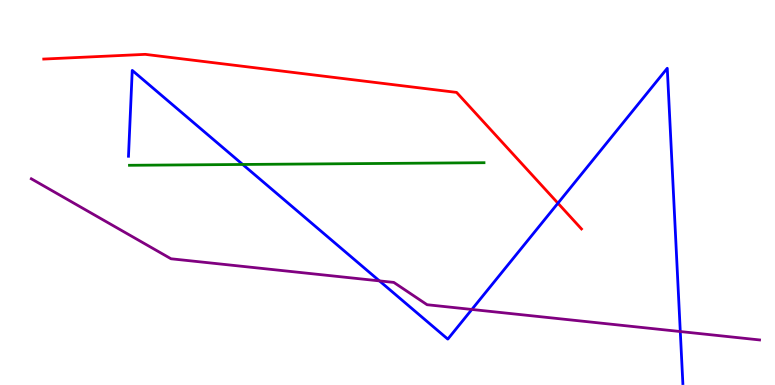[{'lines': ['blue', 'red'], 'intersections': [{'x': 7.2, 'y': 4.72}]}, {'lines': ['green', 'red'], 'intersections': []}, {'lines': ['purple', 'red'], 'intersections': []}, {'lines': ['blue', 'green'], 'intersections': [{'x': 3.13, 'y': 5.73}]}, {'lines': ['blue', 'purple'], 'intersections': [{'x': 4.9, 'y': 2.7}, {'x': 6.09, 'y': 1.96}, {'x': 8.78, 'y': 1.39}]}, {'lines': ['green', 'purple'], 'intersections': []}]